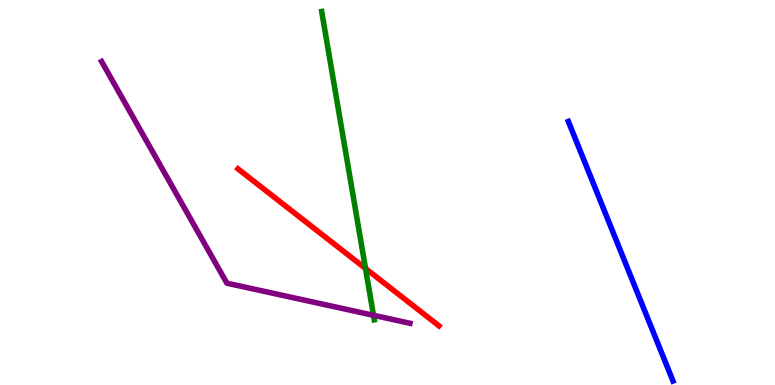[{'lines': ['blue', 'red'], 'intersections': []}, {'lines': ['green', 'red'], 'intersections': [{'x': 4.72, 'y': 3.03}]}, {'lines': ['purple', 'red'], 'intersections': []}, {'lines': ['blue', 'green'], 'intersections': []}, {'lines': ['blue', 'purple'], 'intersections': []}, {'lines': ['green', 'purple'], 'intersections': [{'x': 4.82, 'y': 1.81}]}]